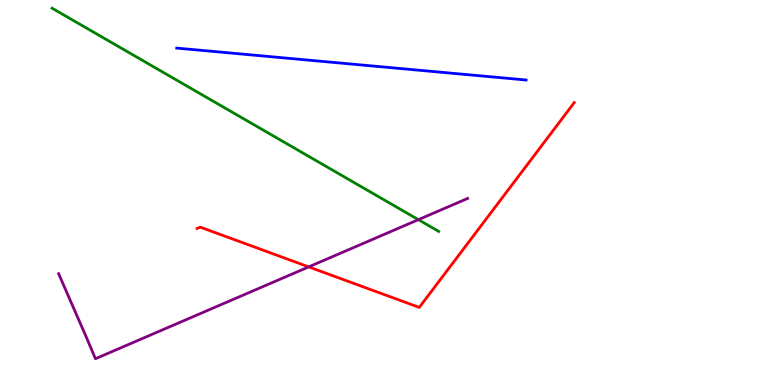[{'lines': ['blue', 'red'], 'intersections': []}, {'lines': ['green', 'red'], 'intersections': []}, {'lines': ['purple', 'red'], 'intersections': [{'x': 3.98, 'y': 3.07}]}, {'lines': ['blue', 'green'], 'intersections': []}, {'lines': ['blue', 'purple'], 'intersections': []}, {'lines': ['green', 'purple'], 'intersections': [{'x': 5.4, 'y': 4.29}]}]